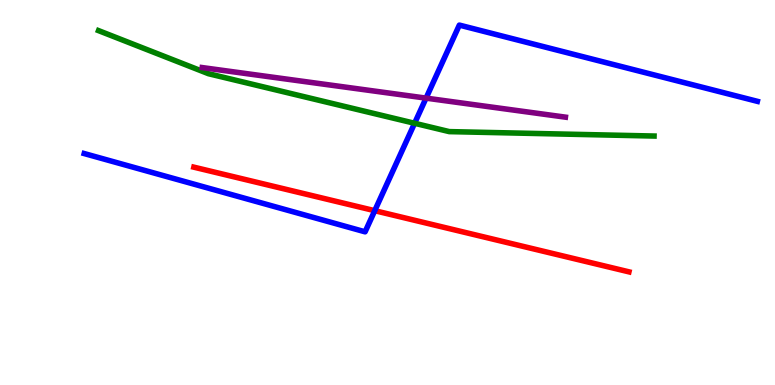[{'lines': ['blue', 'red'], 'intersections': [{'x': 4.84, 'y': 4.53}]}, {'lines': ['green', 'red'], 'intersections': []}, {'lines': ['purple', 'red'], 'intersections': []}, {'lines': ['blue', 'green'], 'intersections': [{'x': 5.35, 'y': 6.8}]}, {'lines': ['blue', 'purple'], 'intersections': [{'x': 5.5, 'y': 7.45}]}, {'lines': ['green', 'purple'], 'intersections': []}]